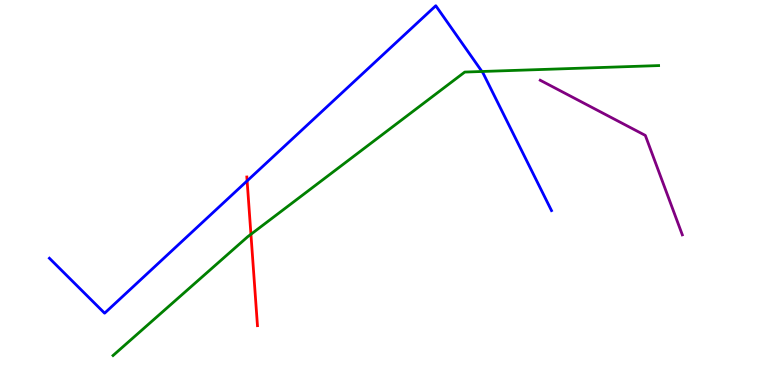[{'lines': ['blue', 'red'], 'intersections': [{'x': 3.19, 'y': 5.3}]}, {'lines': ['green', 'red'], 'intersections': [{'x': 3.24, 'y': 3.91}]}, {'lines': ['purple', 'red'], 'intersections': []}, {'lines': ['blue', 'green'], 'intersections': [{'x': 6.22, 'y': 8.14}]}, {'lines': ['blue', 'purple'], 'intersections': []}, {'lines': ['green', 'purple'], 'intersections': []}]